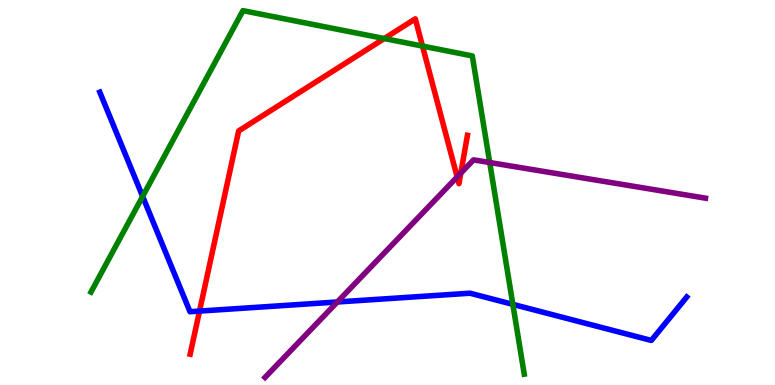[{'lines': ['blue', 'red'], 'intersections': [{'x': 2.57, 'y': 1.92}]}, {'lines': ['green', 'red'], 'intersections': [{'x': 4.96, 'y': 9.0}, {'x': 5.45, 'y': 8.8}]}, {'lines': ['purple', 'red'], 'intersections': [{'x': 5.9, 'y': 5.4}, {'x': 5.95, 'y': 5.5}]}, {'lines': ['blue', 'green'], 'intersections': [{'x': 1.84, 'y': 4.9}, {'x': 6.62, 'y': 2.09}]}, {'lines': ['blue', 'purple'], 'intersections': [{'x': 4.35, 'y': 2.16}]}, {'lines': ['green', 'purple'], 'intersections': [{'x': 6.32, 'y': 5.78}]}]